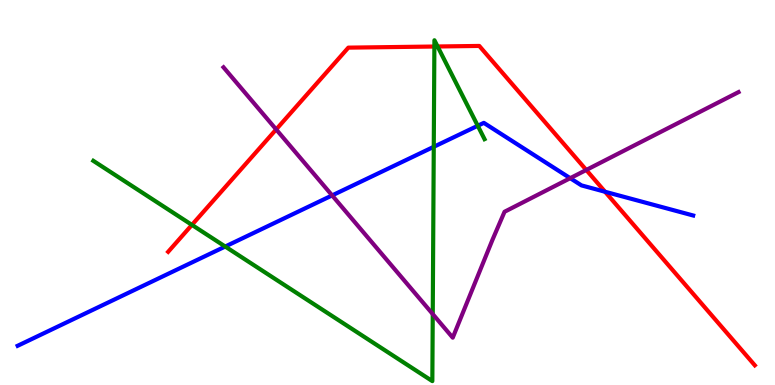[{'lines': ['blue', 'red'], 'intersections': [{'x': 7.81, 'y': 5.02}]}, {'lines': ['green', 'red'], 'intersections': [{'x': 2.48, 'y': 4.16}, {'x': 5.6, 'y': 8.79}, {'x': 5.65, 'y': 8.79}]}, {'lines': ['purple', 'red'], 'intersections': [{'x': 3.56, 'y': 6.64}, {'x': 7.56, 'y': 5.59}]}, {'lines': ['blue', 'green'], 'intersections': [{'x': 2.91, 'y': 3.6}, {'x': 5.6, 'y': 6.19}, {'x': 6.16, 'y': 6.73}]}, {'lines': ['blue', 'purple'], 'intersections': [{'x': 4.29, 'y': 4.92}, {'x': 7.36, 'y': 5.37}]}, {'lines': ['green', 'purple'], 'intersections': [{'x': 5.58, 'y': 1.84}]}]